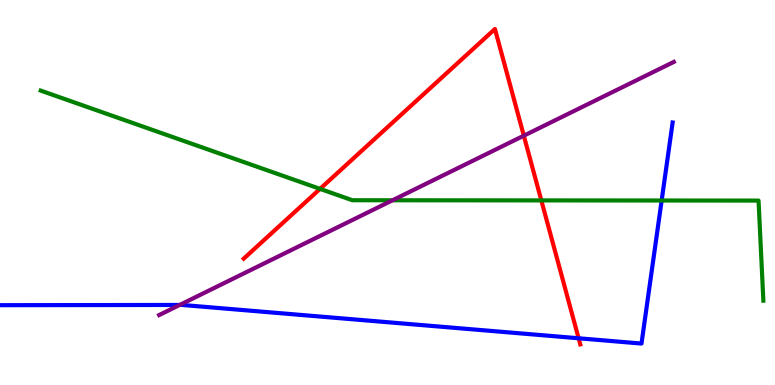[{'lines': ['blue', 'red'], 'intersections': [{'x': 7.47, 'y': 1.21}]}, {'lines': ['green', 'red'], 'intersections': [{'x': 4.13, 'y': 5.09}, {'x': 6.98, 'y': 4.79}]}, {'lines': ['purple', 'red'], 'intersections': [{'x': 6.76, 'y': 6.48}]}, {'lines': ['blue', 'green'], 'intersections': [{'x': 8.54, 'y': 4.79}]}, {'lines': ['blue', 'purple'], 'intersections': [{'x': 2.32, 'y': 2.08}]}, {'lines': ['green', 'purple'], 'intersections': [{'x': 5.06, 'y': 4.8}]}]